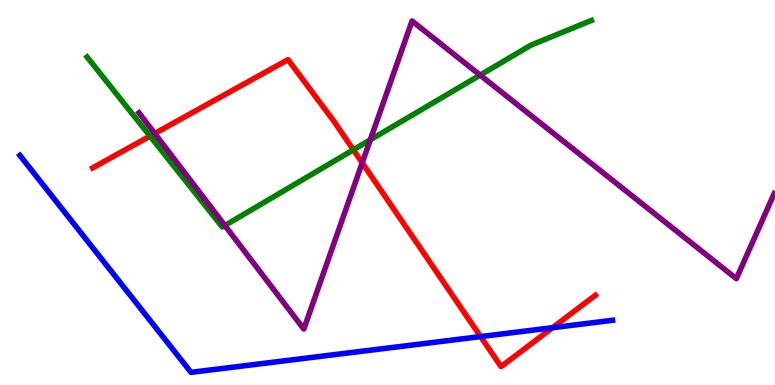[{'lines': ['blue', 'red'], 'intersections': [{'x': 6.2, 'y': 1.26}, {'x': 7.13, 'y': 1.49}]}, {'lines': ['green', 'red'], 'intersections': [{'x': 1.94, 'y': 6.46}, {'x': 4.56, 'y': 6.11}]}, {'lines': ['purple', 'red'], 'intersections': [{'x': 2.0, 'y': 6.53}, {'x': 4.67, 'y': 5.77}]}, {'lines': ['blue', 'green'], 'intersections': []}, {'lines': ['blue', 'purple'], 'intersections': []}, {'lines': ['green', 'purple'], 'intersections': [{'x': 2.9, 'y': 4.14}, {'x': 4.78, 'y': 6.37}, {'x': 6.2, 'y': 8.05}]}]